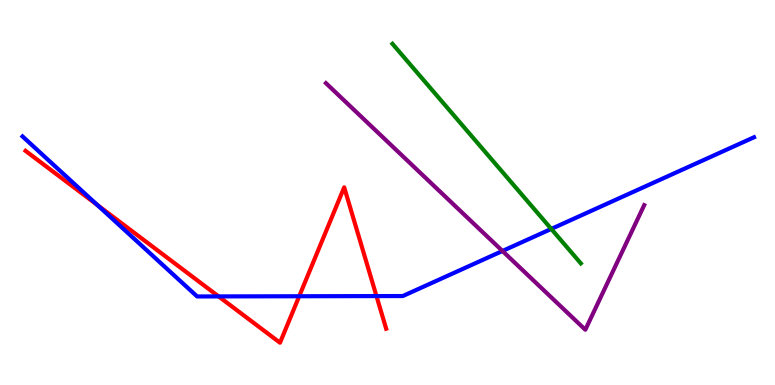[{'lines': ['blue', 'red'], 'intersections': [{'x': 1.26, 'y': 4.68}, {'x': 2.82, 'y': 2.3}, {'x': 3.86, 'y': 2.31}, {'x': 4.86, 'y': 2.31}]}, {'lines': ['green', 'red'], 'intersections': []}, {'lines': ['purple', 'red'], 'intersections': []}, {'lines': ['blue', 'green'], 'intersections': [{'x': 7.11, 'y': 4.05}]}, {'lines': ['blue', 'purple'], 'intersections': [{'x': 6.48, 'y': 3.48}]}, {'lines': ['green', 'purple'], 'intersections': []}]